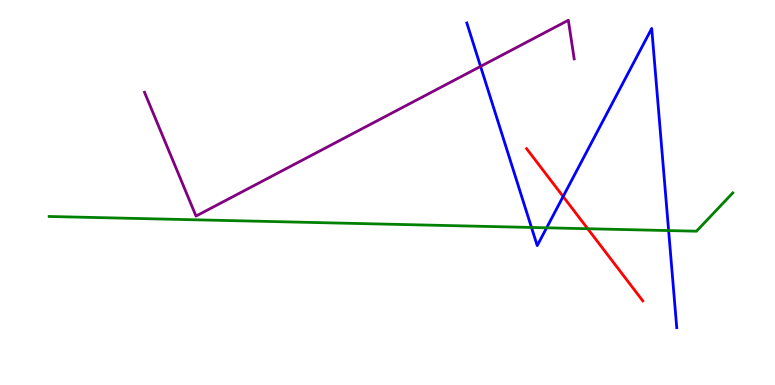[{'lines': ['blue', 'red'], 'intersections': [{'x': 7.27, 'y': 4.9}]}, {'lines': ['green', 'red'], 'intersections': [{'x': 7.58, 'y': 4.06}]}, {'lines': ['purple', 'red'], 'intersections': []}, {'lines': ['blue', 'green'], 'intersections': [{'x': 6.86, 'y': 4.09}, {'x': 7.05, 'y': 4.08}, {'x': 8.63, 'y': 4.01}]}, {'lines': ['blue', 'purple'], 'intersections': [{'x': 6.2, 'y': 8.27}]}, {'lines': ['green', 'purple'], 'intersections': []}]